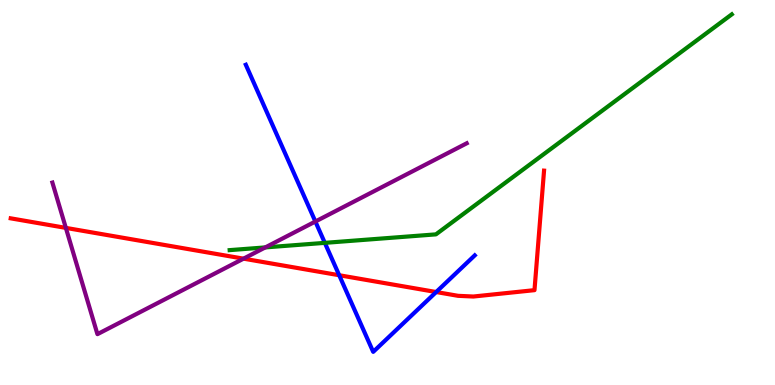[{'lines': ['blue', 'red'], 'intersections': [{'x': 4.38, 'y': 2.85}, {'x': 5.63, 'y': 2.41}]}, {'lines': ['green', 'red'], 'intersections': []}, {'lines': ['purple', 'red'], 'intersections': [{'x': 0.85, 'y': 4.08}, {'x': 3.14, 'y': 3.28}]}, {'lines': ['blue', 'green'], 'intersections': [{'x': 4.19, 'y': 3.69}]}, {'lines': ['blue', 'purple'], 'intersections': [{'x': 4.07, 'y': 4.25}]}, {'lines': ['green', 'purple'], 'intersections': [{'x': 3.42, 'y': 3.57}]}]